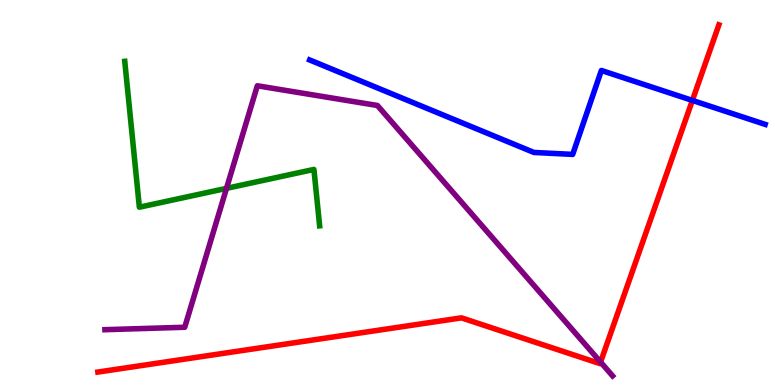[{'lines': ['blue', 'red'], 'intersections': [{'x': 8.93, 'y': 7.39}]}, {'lines': ['green', 'red'], 'intersections': []}, {'lines': ['purple', 'red'], 'intersections': [{'x': 7.75, 'y': 0.595}]}, {'lines': ['blue', 'green'], 'intersections': []}, {'lines': ['blue', 'purple'], 'intersections': []}, {'lines': ['green', 'purple'], 'intersections': [{'x': 2.92, 'y': 5.11}]}]